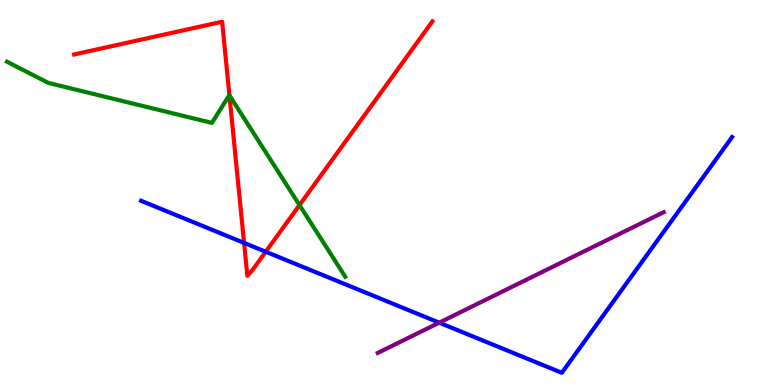[{'lines': ['blue', 'red'], 'intersections': [{'x': 3.15, 'y': 3.69}, {'x': 3.43, 'y': 3.46}]}, {'lines': ['green', 'red'], 'intersections': [{'x': 2.96, 'y': 7.52}, {'x': 3.86, 'y': 4.67}]}, {'lines': ['purple', 'red'], 'intersections': []}, {'lines': ['blue', 'green'], 'intersections': []}, {'lines': ['blue', 'purple'], 'intersections': [{'x': 5.67, 'y': 1.62}]}, {'lines': ['green', 'purple'], 'intersections': []}]